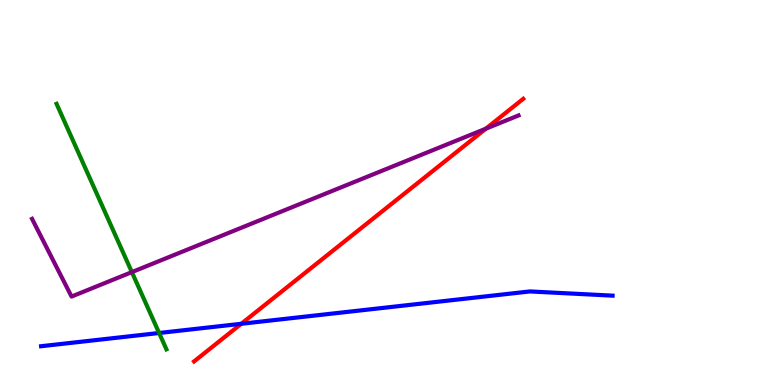[{'lines': ['blue', 'red'], 'intersections': [{'x': 3.11, 'y': 1.59}]}, {'lines': ['green', 'red'], 'intersections': []}, {'lines': ['purple', 'red'], 'intersections': [{'x': 6.27, 'y': 6.66}]}, {'lines': ['blue', 'green'], 'intersections': [{'x': 2.05, 'y': 1.35}]}, {'lines': ['blue', 'purple'], 'intersections': []}, {'lines': ['green', 'purple'], 'intersections': [{'x': 1.7, 'y': 2.93}]}]